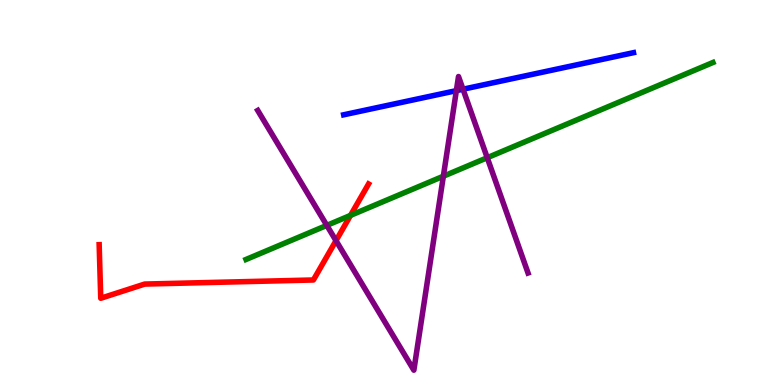[{'lines': ['blue', 'red'], 'intersections': []}, {'lines': ['green', 'red'], 'intersections': [{'x': 4.52, 'y': 4.41}]}, {'lines': ['purple', 'red'], 'intersections': [{'x': 4.34, 'y': 3.75}]}, {'lines': ['blue', 'green'], 'intersections': []}, {'lines': ['blue', 'purple'], 'intersections': [{'x': 5.89, 'y': 7.65}, {'x': 5.97, 'y': 7.68}]}, {'lines': ['green', 'purple'], 'intersections': [{'x': 4.22, 'y': 4.15}, {'x': 5.72, 'y': 5.42}, {'x': 6.29, 'y': 5.9}]}]